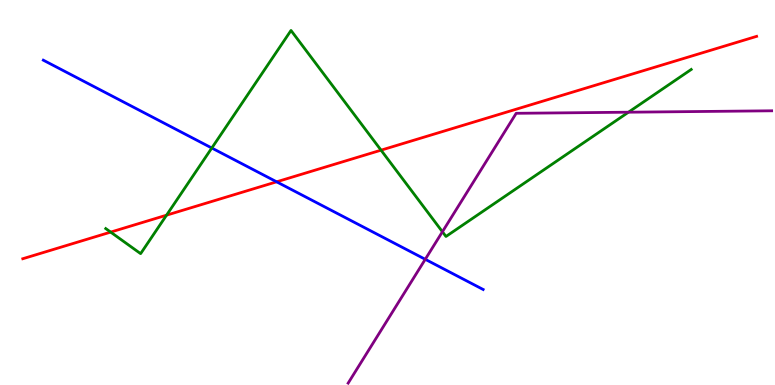[{'lines': ['blue', 'red'], 'intersections': [{'x': 3.57, 'y': 5.28}]}, {'lines': ['green', 'red'], 'intersections': [{'x': 1.43, 'y': 3.97}, {'x': 2.15, 'y': 4.41}, {'x': 4.92, 'y': 6.1}]}, {'lines': ['purple', 'red'], 'intersections': []}, {'lines': ['blue', 'green'], 'intersections': [{'x': 2.73, 'y': 6.16}]}, {'lines': ['blue', 'purple'], 'intersections': [{'x': 5.49, 'y': 3.26}]}, {'lines': ['green', 'purple'], 'intersections': [{'x': 5.71, 'y': 3.98}, {'x': 8.11, 'y': 7.09}]}]